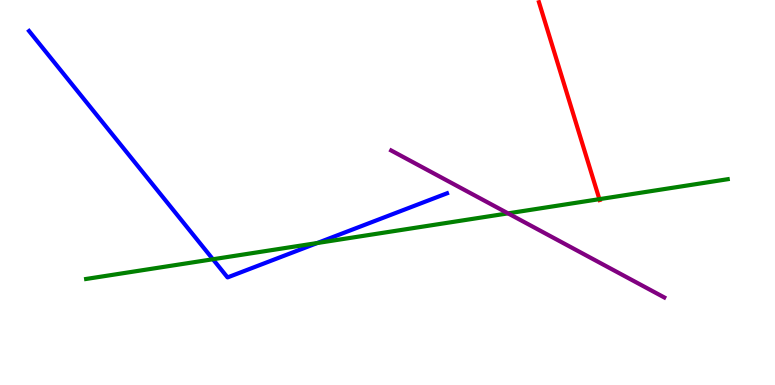[{'lines': ['blue', 'red'], 'intersections': []}, {'lines': ['green', 'red'], 'intersections': [{'x': 7.73, 'y': 4.83}]}, {'lines': ['purple', 'red'], 'intersections': []}, {'lines': ['blue', 'green'], 'intersections': [{'x': 2.75, 'y': 3.27}, {'x': 4.09, 'y': 3.69}]}, {'lines': ['blue', 'purple'], 'intersections': []}, {'lines': ['green', 'purple'], 'intersections': [{'x': 6.56, 'y': 4.46}]}]